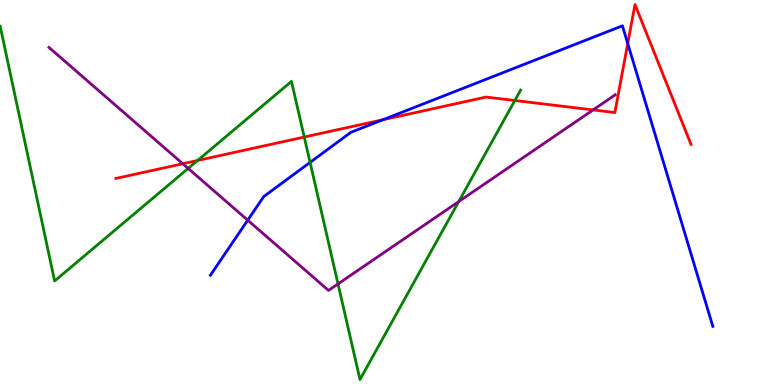[{'lines': ['blue', 'red'], 'intersections': [{'x': 4.94, 'y': 6.89}, {'x': 8.1, 'y': 8.87}]}, {'lines': ['green', 'red'], 'intersections': [{'x': 2.55, 'y': 5.83}, {'x': 3.93, 'y': 6.44}, {'x': 6.64, 'y': 7.39}]}, {'lines': ['purple', 'red'], 'intersections': [{'x': 2.36, 'y': 5.75}, {'x': 7.65, 'y': 7.14}]}, {'lines': ['blue', 'green'], 'intersections': [{'x': 4.0, 'y': 5.78}]}, {'lines': ['blue', 'purple'], 'intersections': [{'x': 3.2, 'y': 4.28}]}, {'lines': ['green', 'purple'], 'intersections': [{'x': 2.43, 'y': 5.63}, {'x': 4.36, 'y': 2.63}, {'x': 5.92, 'y': 4.76}]}]